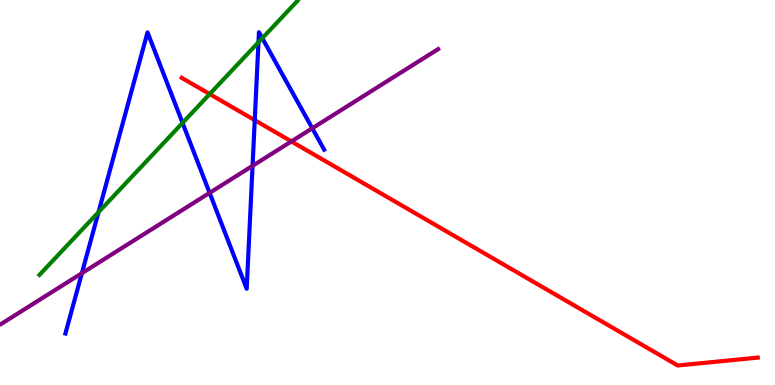[{'lines': ['blue', 'red'], 'intersections': [{'x': 3.29, 'y': 6.88}]}, {'lines': ['green', 'red'], 'intersections': [{'x': 2.71, 'y': 7.56}]}, {'lines': ['purple', 'red'], 'intersections': [{'x': 3.76, 'y': 6.33}]}, {'lines': ['blue', 'green'], 'intersections': [{'x': 1.27, 'y': 4.49}, {'x': 2.36, 'y': 6.81}, {'x': 3.34, 'y': 8.9}, {'x': 3.38, 'y': 9.01}]}, {'lines': ['blue', 'purple'], 'intersections': [{'x': 1.06, 'y': 2.9}, {'x': 2.7, 'y': 4.99}, {'x': 3.26, 'y': 5.69}, {'x': 4.03, 'y': 6.67}]}, {'lines': ['green', 'purple'], 'intersections': []}]